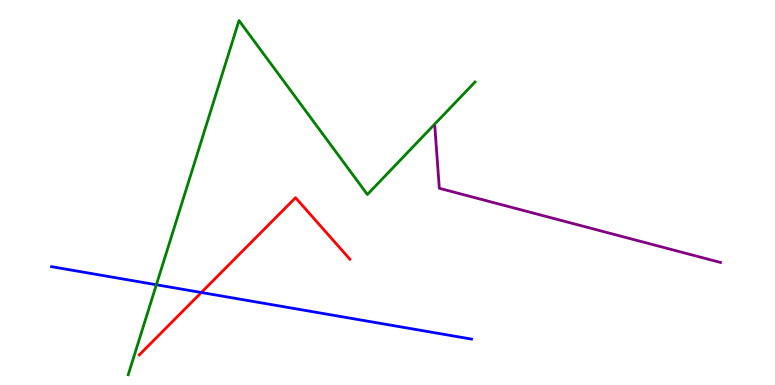[{'lines': ['blue', 'red'], 'intersections': [{'x': 2.6, 'y': 2.4}]}, {'lines': ['green', 'red'], 'intersections': []}, {'lines': ['purple', 'red'], 'intersections': []}, {'lines': ['blue', 'green'], 'intersections': [{'x': 2.02, 'y': 2.6}]}, {'lines': ['blue', 'purple'], 'intersections': []}, {'lines': ['green', 'purple'], 'intersections': []}]